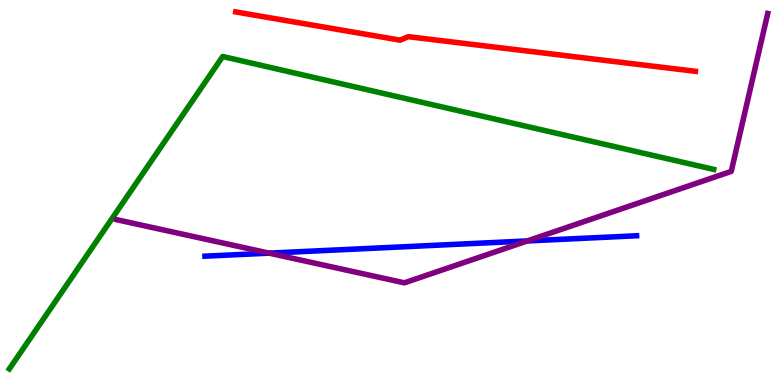[{'lines': ['blue', 'red'], 'intersections': []}, {'lines': ['green', 'red'], 'intersections': []}, {'lines': ['purple', 'red'], 'intersections': []}, {'lines': ['blue', 'green'], 'intersections': []}, {'lines': ['blue', 'purple'], 'intersections': [{'x': 3.47, 'y': 3.42}, {'x': 6.8, 'y': 3.74}]}, {'lines': ['green', 'purple'], 'intersections': []}]